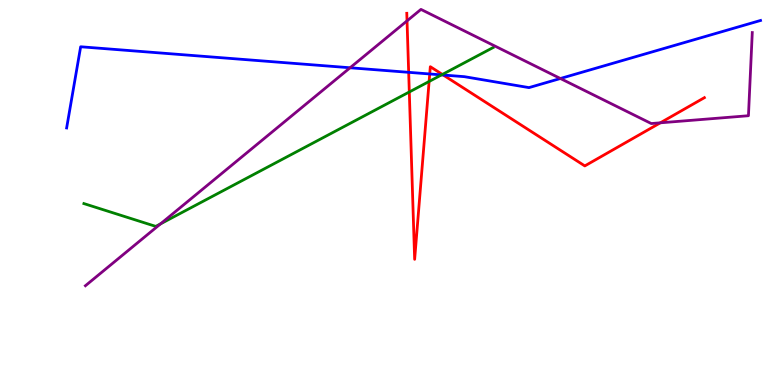[{'lines': ['blue', 'red'], 'intersections': [{'x': 5.27, 'y': 8.12}, {'x': 5.54, 'y': 8.08}, {'x': 5.72, 'y': 8.05}]}, {'lines': ['green', 'red'], 'intersections': [{'x': 5.28, 'y': 7.61}, {'x': 5.54, 'y': 7.88}, {'x': 5.71, 'y': 8.07}]}, {'lines': ['purple', 'red'], 'intersections': [{'x': 5.25, 'y': 9.46}, {'x': 8.52, 'y': 6.81}]}, {'lines': ['blue', 'green'], 'intersections': [{'x': 5.7, 'y': 8.05}]}, {'lines': ['blue', 'purple'], 'intersections': [{'x': 4.52, 'y': 8.24}, {'x': 7.23, 'y': 7.96}]}, {'lines': ['green', 'purple'], 'intersections': [{'x': 2.07, 'y': 4.19}]}]